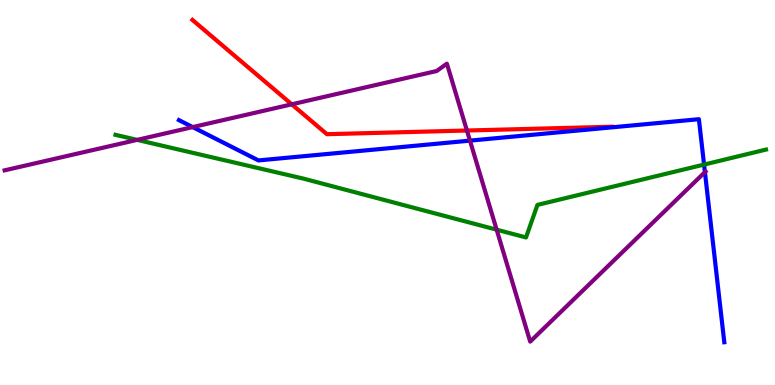[{'lines': ['blue', 'red'], 'intersections': []}, {'lines': ['green', 'red'], 'intersections': []}, {'lines': ['purple', 'red'], 'intersections': [{'x': 3.76, 'y': 7.29}, {'x': 6.02, 'y': 6.61}]}, {'lines': ['blue', 'green'], 'intersections': [{'x': 9.08, 'y': 5.73}]}, {'lines': ['blue', 'purple'], 'intersections': [{'x': 2.49, 'y': 6.7}, {'x': 6.06, 'y': 6.35}, {'x': 9.1, 'y': 5.53}]}, {'lines': ['green', 'purple'], 'intersections': [{'x': 1.77, 'y': 6.37}, {'x': 6.41, 'y': 4.03}]}]